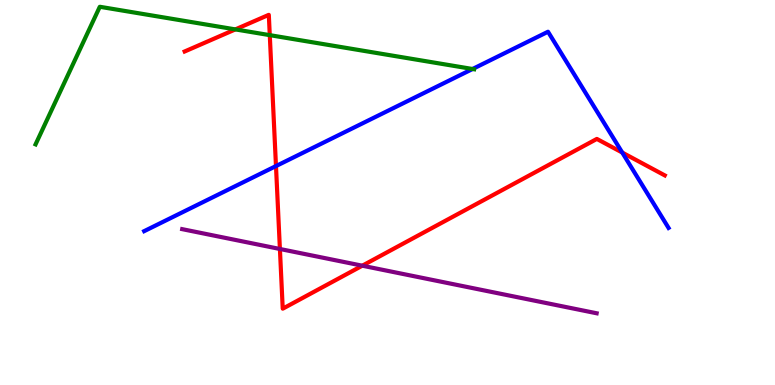[{'lines': ['blue', 'red'], 'intersections': [{'x': 3.56, 'y': 5.69}, {'x': 8.03, 'y': 6.04}]}, {'lines': ['green', 'red'], 'intersections': [{'x': 3.04, 'y': 9.24}, {'x': 3.48, 'y': 9.09}]}, {'lines': ['purple', 'red'], 'intersections': [{'x': 3.61, 'y': 3.53}, {'x': 4.67, 'y': 3.1}]}, {'lines': ['blue', 'green'], 'intersections': [{'x': 6.1, 'y': 8.21}]}, {'lines': ['blue', 'purple'], 'intersections': []}, {'lines': ['green', 'purple'], 'intersections': []}]